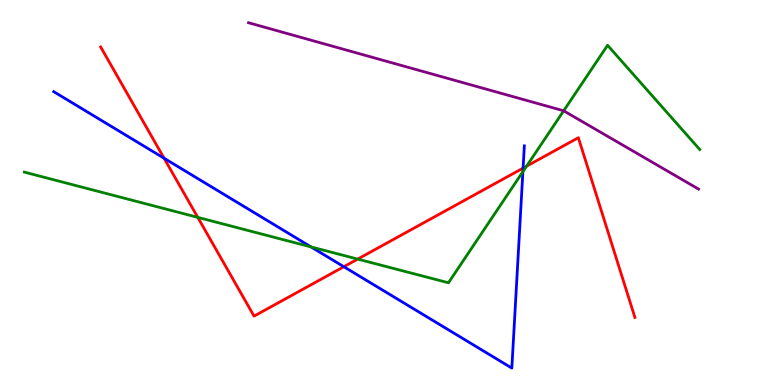[{'lines': ['blue', 'red'], 'intersections': [{'x': 2.12, 'y': 5.89}, {'x': 4.44, 'y': 3.07}, {'x': 6.75, 'y': 5.63}]}, {'lines': ['green', 'red'], 'intersections': [{'x': 2.55, 'y': 4.35}, {'x': 4.62, 'y': 3.27}, {'x': 6.79, 'y': 5.68}]}, {'lines': ['purple', 'red'], 'intersections': []}, {'lines': ['blue', 'green'], 'intersections': [{'x': 4.01, 'y': 3.59}, {'x': 6.75, 'y': 5.54}]}, {'lines': ['blue', 'purple'], 'intersections': []}, {'lines': ['green', 'purple'], 'intersections': [{'x': 7.27, 'y': 7.12}]}]